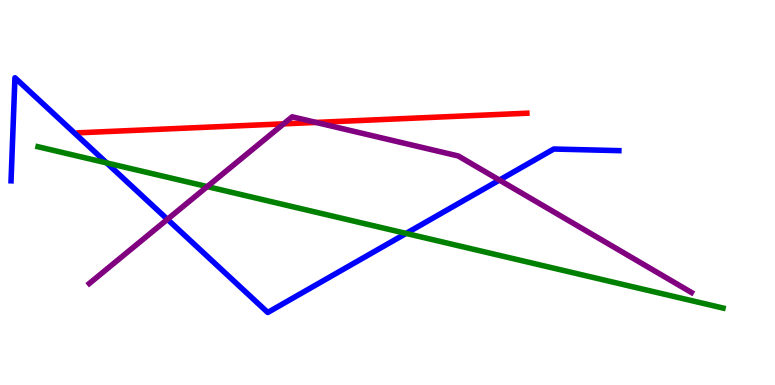[{'lines': ['blue', 'red'], 'intersections': []}, {'lines': ['green', 'red'], 'intersections': []}, {'lines': ['purple', 'red'], 'intersections': [{'x': 3.66, 'y': 6.78}, {'x': 4.08, 'y': 6.82}]}, {'lines': ['blue', 'green'], 'intersections': [{'x': 1.38, 'y': 5.77}, {'x': 5.24, 'y': 3.94}]}, {'lines': ['blue', 'purple'], 'intersections': [{'x': 2.16, 'y': 4.3}, {'x': 6.44, 'y': 5.32}]}, {'lines': ['green', 'purple'], 'intersections': [{'x': 2.67, 'y': 5.15}]}]